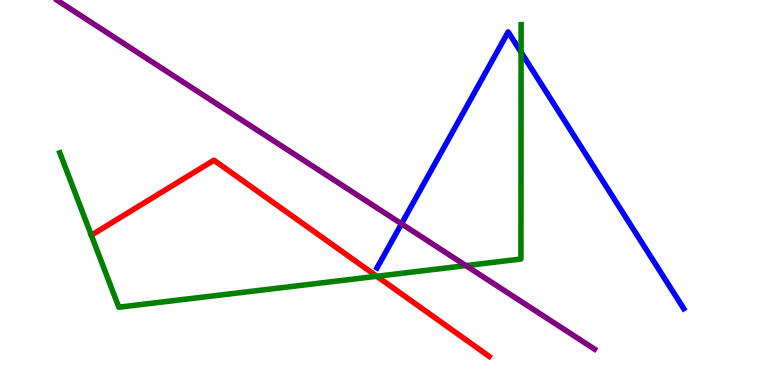[{'lines': ['blue', 'red'], 'intersections': []}, {'lines': ['green', 'red'], 'intersections': [{'x': 1.18, 'y': 3.89}, {'x': 4.86, 'y': 2.82}]}, {'lines': ['purple', 'red'], 'intersections': []}, {'lines': ['blue', 'green'], 'intersections': [{'x': 6.72, 'y': 8.64}]}, {'lines': ['blue', 'purple'], 'intersections': [{'x': 5.18, 'y': 4.19}]}, {'lines': ['green', 'purple'], 'intersections': [{'x': 6.01, 'y': 3.1}]}]